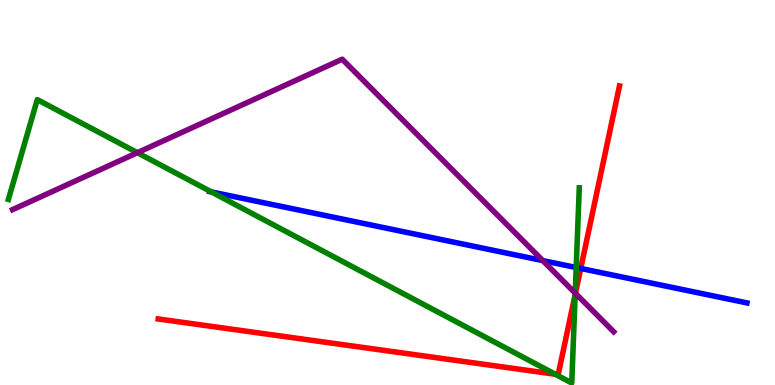[{'lines': ['blue', 'red'], 'intersections': [{'x': 7.49, 'y': 3.03}]}, {'lines': ['green', 'red'], 'intersections': [{'x': 7.16, 'y': 0.28}, {'x': 7.42, 'y': 2.35}]}, {'lines': ['purple', 'red'], 'intersections': [{'x': 7.43, 'y': 2.38}]}, {'lines': ['blue', 'green'], 'intersections': [{'x': 2.73, 'y': 5.02}, {'x': 7.43, 'y': 3.05}]}, {'lines': ['blue', 'purple'], 'intersections': [{'x': 7.0, 'y': 3.23}]}, {'lines': ['green', 'purple'], 'intersections': [{'x': 1.77, 'y': 6.03}, {'x': 7.42, 'y': 2.39}]}]